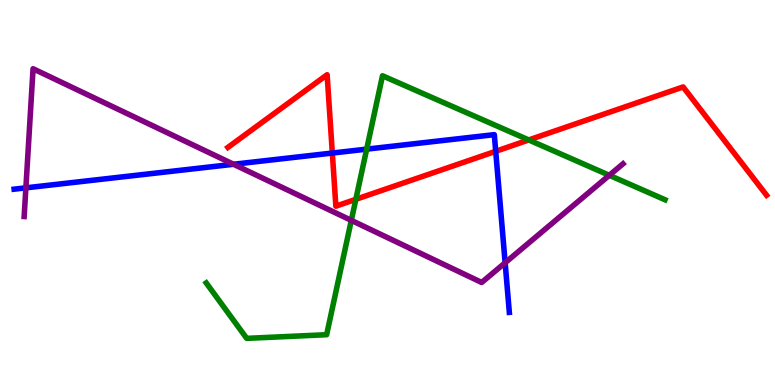[{'lines': ['blue', 'red'], 'intersections': [{'x': 4.29, 'y': 6.02}, {'x': 6.4, 'y': 6.07}]}, {'lines': ['green', 'red'], 'intersections': [{'x': 4.59, 'y': 4.82}, {'x': 6.82, 'y': 6.36}]}, {'lines': ['purple', 'red'], 'intersections': []}, {'lines': ['blue', 'green'], 'intersections': [{'x': 4.73, 'y': 6.13}]}, {'lines': ['blue', 'purple'], 'intersections': [{'x': 0.334, 'y': 5.12}, {'x': 3.01, 'y': 5.73}, {'x': 6.52, 'y': 3.17}]}, {'lines': ['green', 'purple'], 'intersections': [{'x': 4.53, 'y': 4.28}, {'x': 7.86, 'y': 5.45}]}]